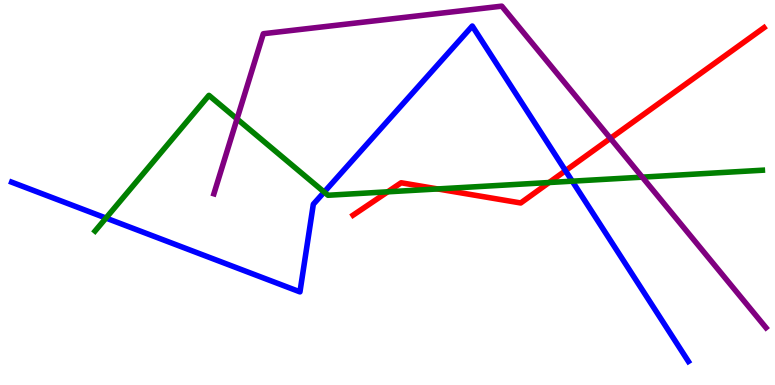[{'lines': ['blue', 'red'], 'intersections': [{'x': 7.3, 'y': 5.57}]}, {'lines': ['green', 'red'], 'intersections': [{'x': 5.0, 'y': 5.02}, {'x': 5.65, 'y': 5.09}, {'x': 7.09, 'y': 5.26}]}, {'lines': ['purple', 'red'], 'intersections': [{'x': 7.88, 'y': 6.41}]}, {'lines': ['blue', 'green'], 'intersections': [{'x': 1.37, 'y': 4.34}, {'x': 4.18, 'y': 5.01}, {'x': 7.38, 'y': 5.29}]}, {'lines': ['blue', 'purple'], 'intersections': []}, {'lines': ['green', 'purple'], 'intersections': [{'x': 3.06, 'y': 6.91}, {'x': 8.29, 'y': 5.4}]}]